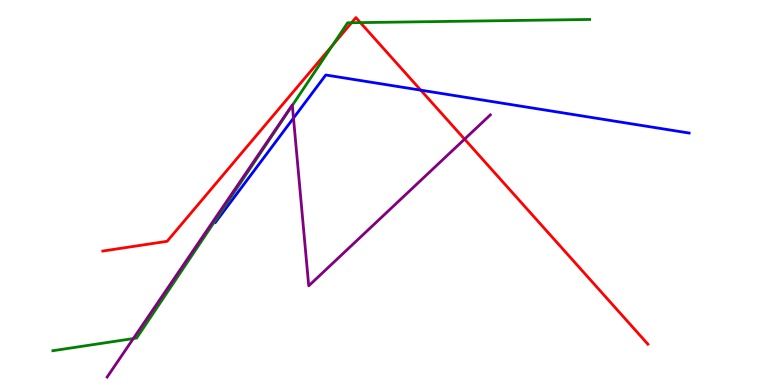[{'lines': ['blue', 'red'], 'intersections': [{'x': 5.43, 'y': 7.66}]}, {'lines': ['green', 'red'], 'intersections': [{'x': 4.29, 'y': 8.83}, {'x': 4.54, 'y': 9.41}, {'x': 4.65, 'y': 9.41}]}, {'lines': ['purple', 'red'], 'intersections': [{'x': 5.99, 'y': 6.39}]}, {'lines': ['blue', 'green'], 'intersections': []}, {'lines': ['blue', 'purple'], 'intersections': [{'x': 3.79, 'y': 6.93}]}, {'lines': ['green', 'purple'], 'intersections': [{'x': 1.72, 'y': 1.21}, {'x': 3.77, 'y': 7.26}]}]